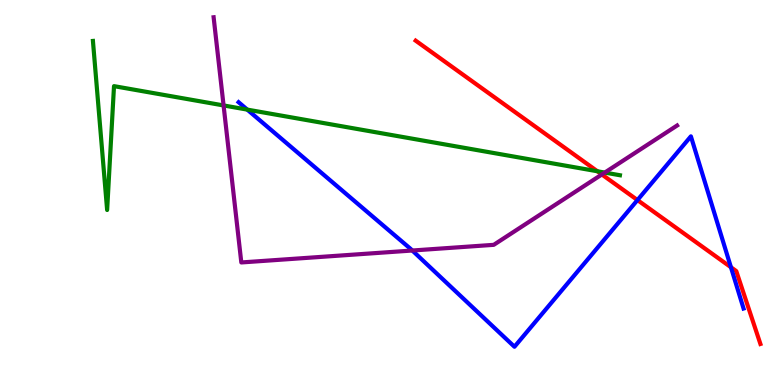[{'lines': ['blue', 'red'], 'intersections': [{'x': 8.23, 'y': 4.8}, {'x': 9.43, 'y': 3.06}]}, {'lines': ['green', 'red'], 'intersections': [{'x': 7.71, 'y': 5.55}]}, {'lines': ['purple', 'red'], 'intersections': [{'x': 7.77, 'y': 5.47}]}, {'lines': ['blue', 'green'], 'intersections': [{'x': 3.19, 'y': 7.15}]}, {'lines': ['blue', 'purple'], 'intersections': [{'x': 5.32, 'y': 3.49}]}, {'lines': ['green', 'purple'], 'intersections': [{'x': 2.88, 'y': 7.26}, {'x': 7.8, 'y': 5.52}]}]